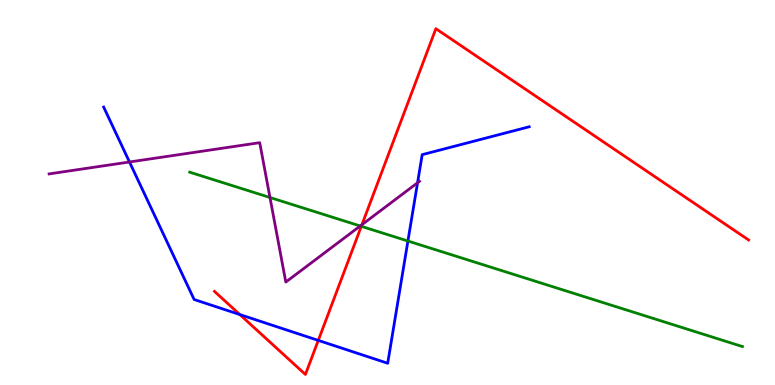[{'lines': ['blue', 'red'], 'intersections': [{'x': 3.09, 'y': 1.83}, {'x': 4.11, 'y': 1.16}]}, {'lines': ['green', 'red'], 'intersections': [{'x': 4.66, 'y': 4.12}]}, {'lines': ['purple', 'red'], 'intersections': [{'x': 4.67, 'y': 4.16}]}, {'lines': ['blue', 'green'], 'intersections': [{'x': 5.26, 'y': 3.74}]}, {'lines': ['blue', 'purple'], 'intersections': [{'x': 1.67, 'y': 5.79}, {'x': 5.39, 'y': 5.25}]}, {'lines': ['green', 'purple'], 'intersections': [{'x': 3.48, 'y': 4.87}, {'x': 4.65, 'y': 4.13}]}]